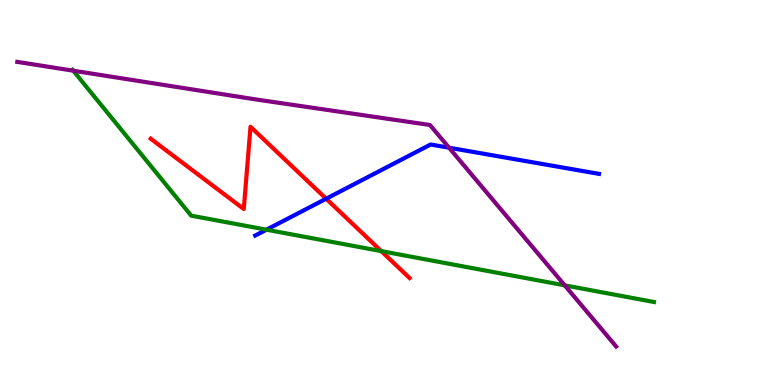[{'lines': ['blue', 'red'], 'intersections': [{'x': 4.21, 'y': 4.84}]}, {'lines': ['green', 'red'], 'intersections': [{'x': 4.92, 'y': 3.48}]}, {'lines': ['purple', 'red'], 'intersections': []}, {'lines': ['blue', 'green'], 'intersections': [{'x': 3.44, 'y': 4.03}]}, {'lines': ['blue', 'purple'], 'intersections': [{'x': 5.79, 'y': 6.16}]}, {'lines': ['green', 'purple'], 'intersections': [{'x': 0.945, 'y': 8.16}, {'x': 7.29, 'y': 2.59}]}]